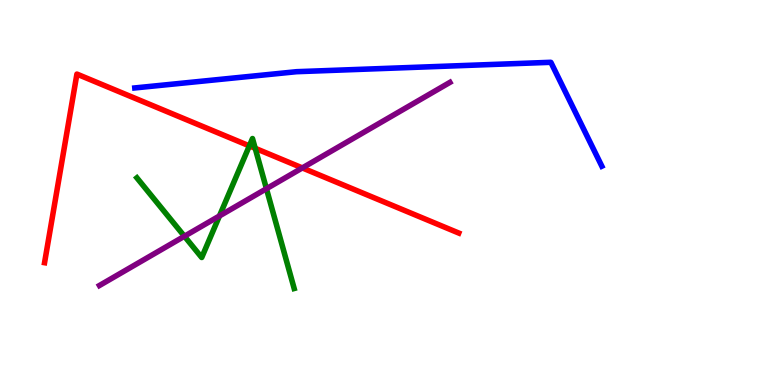[{'lines': ['blue', 'red'], 'intersections': []}, {'lines': ['green', 'red'], 'intersections': [{'x': 3.22, 'y': 6.21}, {'x': 3.29, 'y': 6.15}]}, {'lines': ['purple', 'red'], 'intersections': [{'x': 3.9, 'y': 5.64}]}, {'lines': ['blue', 'green'], 'intersections': []}, {'lines': ['blue', 'purple'], 'intersections': []}, {'lines': ['green', 'purple'], 'intersections': [{'x': 2.38, 'y': 3.86}, {'x': 2.83, 'y': 4.39}, {'x': 3.44, 'y': 5.1}]}]